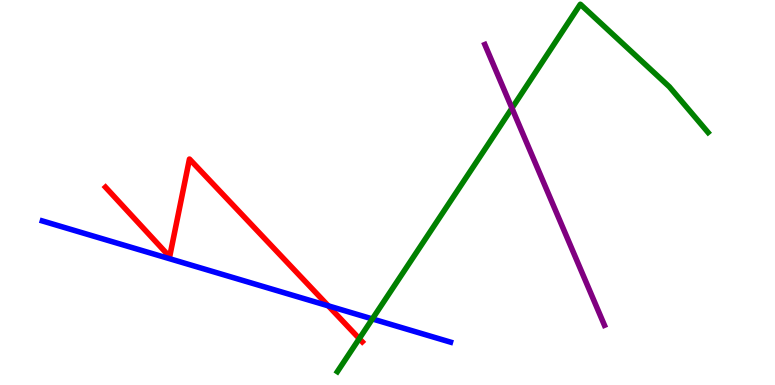[{'lines': ['blue', 'red'], 'intersections': [{'x': 4.24, 'y': 2.06}]}, {'lines': ['green', 'red'], 'intersections': [{'x': 4.64, 'y': 1.2}]}, {'lines': ['purple', 'red'], 'intersections': []}, {'lines': ['blue', 'green'], 'intersections': [{'x': 4.8, 'y': 1.72}]}, {'lines': ['blue', 'purple'], 'intersections': []}, {'lines': ['green', 'purple'], 'intersections': [{'x': 6.61, 'y': 7.19}]}]